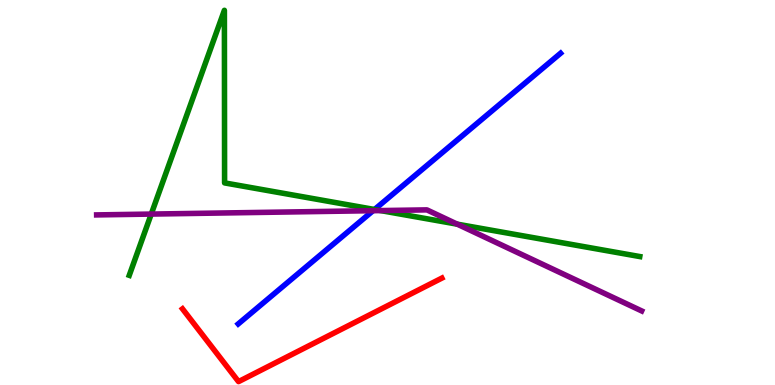[{'lines': ['blue', 'red'], 'intersections': []}, {'lines': ['green', 'red'], 'intersections': []}, {'lines': ['purple', 'red'], 'intersections': []}, {'lines': ['blue', 'green'], 'intersections': [{'x': 4.83, 'y': 4.56}]}, {'lines': ['blue', 'purple'], 'intersections': [{'x': 4.81, 'y': 4.53}]}, {'lines': ['green', 'purple'], 'intersections': [{'x': 1.95, 'y': 4.44}, {'x': 4.91, 'y': 4.53}, {'x': 5.9, 'y': 4.18}]}]